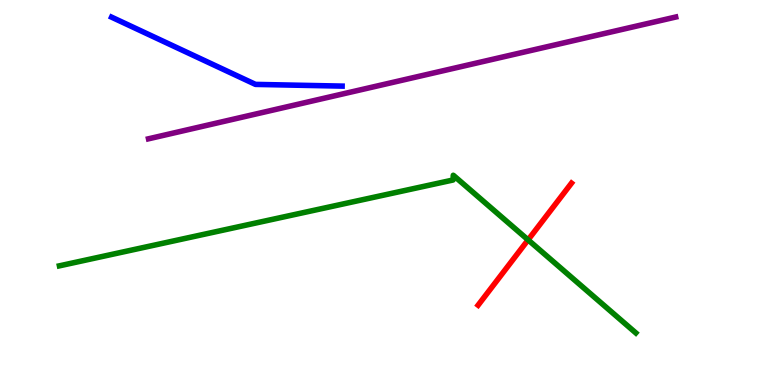[{'lines': ['blue', 'red'], 'intersections': []}, {'lines': ['green', 'red'], 'intersections': [{'x': 6.81, 'y': 3.77}]}, {'lines': ['purple', 'red'], 'intersections': []}, {'lines': ['blue', 'green'], 'intersections': []}, {'lines': ['blue', 'purple'], 'intersections': []}, {'lines': ['green', 'purple'], 'intersections': []}]